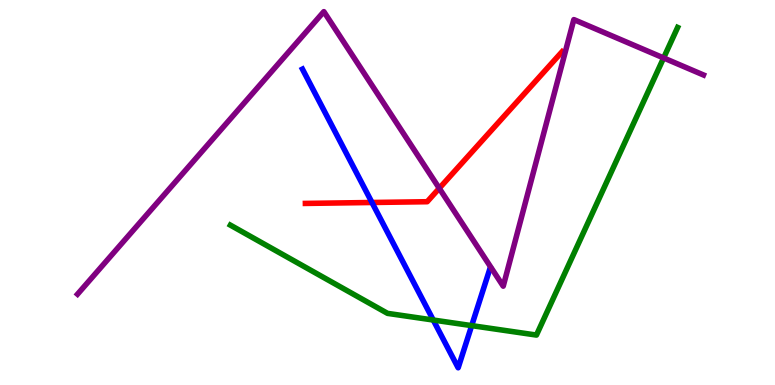[{'lines': ['blue', 'red'], 'intersections': [{'x': 4.8, 'y': 4.74}]}, {'lines': ['green', 'red'], 'intersections': []}, {'lines': ['purple', 'red'], 'intersections': [{'x': 5.67, 'y': 5.11}]}, {'lines': ['blue', 'green'], 'intersections': [{'x': 5.59, 'y': 1.69}, {'x': 6.09, 'y': 1.54}]}, {'lines': ['blue', 'purple'], 'intersections': []}, {'lines': ['green', 'purple'], 'intersections': [{'x': 8.56, 'y': 8.49}]}]